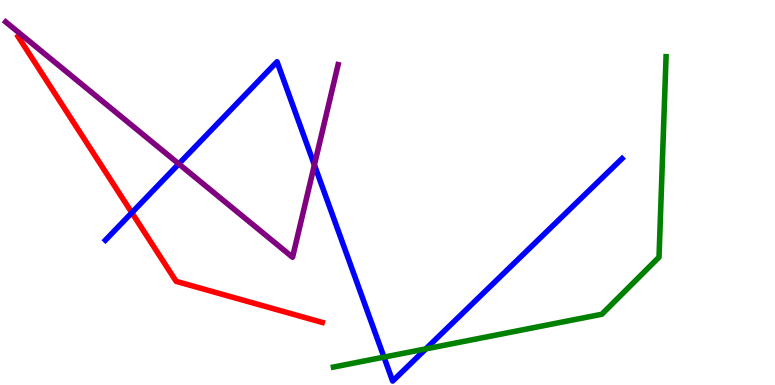[{'lines': ['blue', 'red'], 'intersections': [{'x': 1.7, 'y': 4.48}]}, {'lines': ['green', 'red'], 'intersections': []}, {'lines': ['purple', 'red'], 'intersections': []}, {'lines': ['blue', 'green'], 'intersections': [{'x': 4.95, 'y': 0.724}, {'x': 5.49, 'y': 0.938}]}, {'lines': ['blue', 'purple'], 'intersections': [{'x': 2.31, 'y': 5.74}, {'x': 4.06, 'y': 5.72}]}, {'lines': ['green', 'purple'], 'intersections': []}]